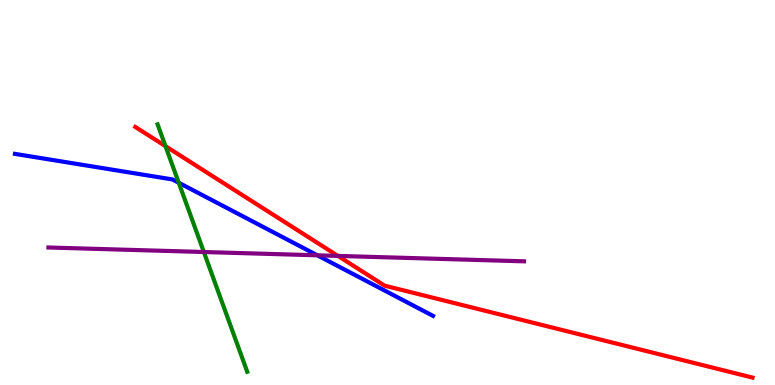[{'lines': ['blue', 'red'], 'intersections': []}, {'lines': ['green', 'red'], 'intersections': [{'x': 2.14, 'y': 6.2}]}, {'lines': ['purple', 'red'], 'intersections': [{'x': 4.36, 'y': 3.35}]}, {'lines': ['blue', 'green'], 'intersections': [{'x': 2.31, 'y': 5.25}]}, {'lines': ['blue', 'purple'], 'intersections': [{'x': 4.09, 'y': 3.37}]}, {'lines': ['green', 'purple'], 'intersections': [{'x': 2.63, 'y': 3.45}]}]